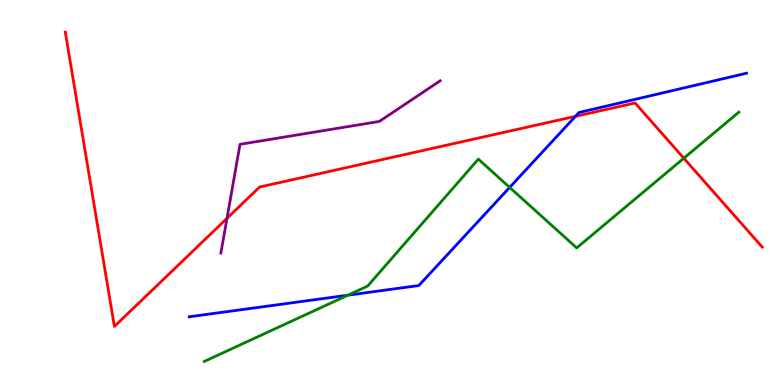[{'lines': ['blue', 'red'], 'intersections': [{'x': 7.43, 'y': 6.98}]}, {'lines': ['green', 'red'], 'intersections': [{'x': 8.82, 'y': 5.89}]}, {'lines': ['purple', 'red'], 'intersections': [{'x': 2.93, 'y': 4.33}]}, {'lines': ['blue', 'green'], 'intersections': [{'x': 4.49, 'y': 2.33}, {'x': 6.58, 'y': 5.13}]}, {'lines': ['blue', 'purple'], 'intersections': []}, {'lines': ['green', 'purple'], 'intersections': []}]